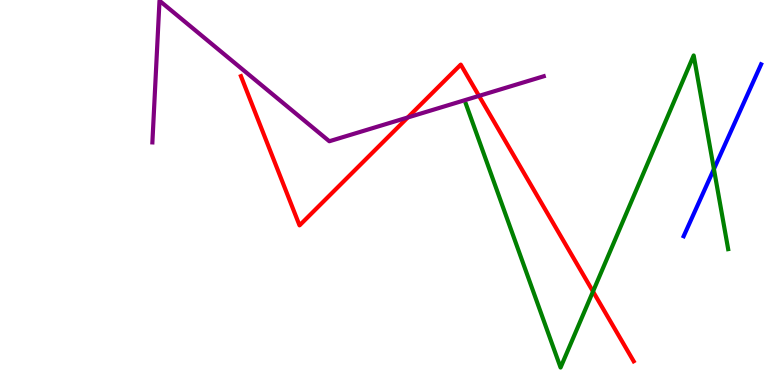[{'lines': ['blue', 'red'], 'intersections': []}, {'lines': ['green', 'red'], 'intersections': [{'x': 7.65, 'y': 2.43}]}, {'lines': ['purple', 'red'], 'intersections': [{'x': 5.26, 'y': 6.95}, {'x': 6.18, 'y': 7.51}]}, {'lines': ['blue', 'green'], 'intersections': [{'x': 9.21, 'y': 5.61}]}, {'lines': ['blue', 'purple'], 'intersections': []}, {'lines': ['green', 'purple'], 'intersections': []}]